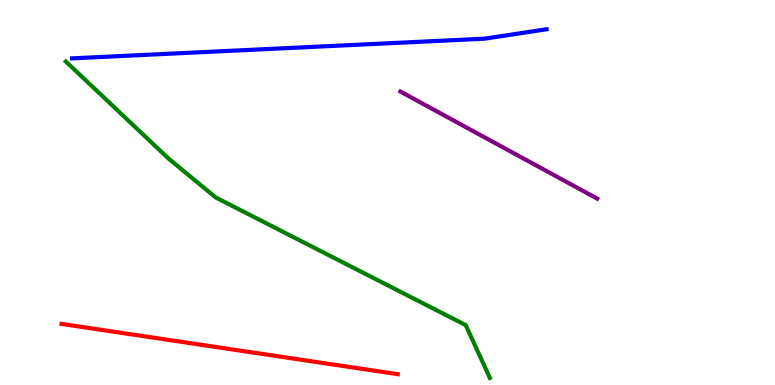[{'lines': ['blue', 'red'], 'intersections': []}, {'lines': ['green', 'red'], 'intersections': []}, {'lines': ['purple', 'red'], 'intersections': []}, {'lines': ['blue', 'green'], 'intersections': []}, {'lines': ['blue', 'purple'], 'intersections': []}, {'lines': ['green', 'purple'], 'intersections': []}]